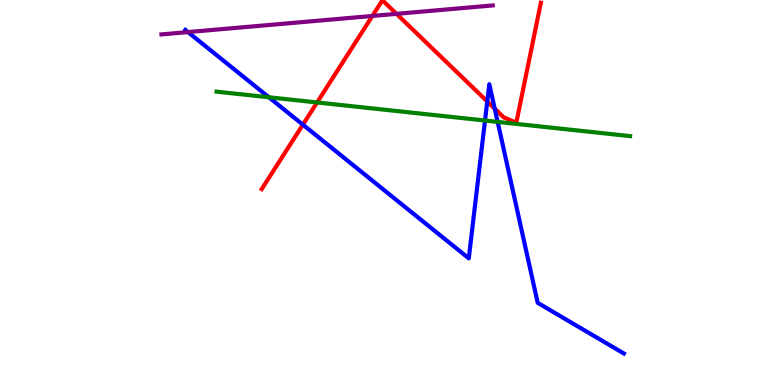[{'lines': ['blue', 'red'], 'intersections': [{'x': 3.91, 'y': 6.76}, {'x': 6.29, 'y': 7.36}, {'x': 6.38, 'y': 7.18}]}, {'lines': ['green', 'red'], 'intersections': [{'x': 4.09, 'y': 7.34}]}, {'lines': ['purple', 'red'], 'intersections': [{'x': 4.8, 'y': 9.59}, {'x': 5.12, 'y': 9.64}]}, {'lines': ['blue', 'green'], 'intersections': [{'x': 3.47, 'y': 7.47}, {'x': 6.26, 'y': 6.87}, {'x': 6.42, 'y': 6.83}]}, {'lines': ['blue', 'purple'], 'intersections': [{'x': 2.43, 'y': 9.17}]}, {'lines': ['green', 'purple'], 'intersections': []}]